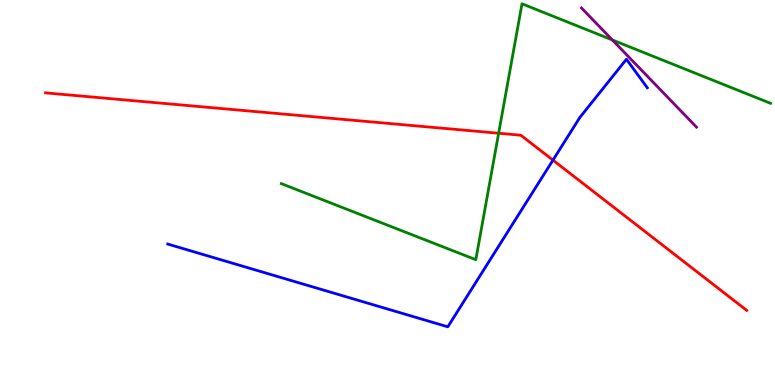[{'lines': ['blue', 'red'], 'intersections': [{'x': 7.13, 'y': 5.84}]}, {'lines': ['green', 'red'], 'intersections': [{'x': 6.43, 'y': 6.54}]}, {'lines': ['purple', 'red'], 'intersections': []}, {'lines': ['blue', 'green'], 'intersections': []}, {'lines': ['blue', 'purple'], 'intersections': []}, {'lines': ['green', 'purple'], 'intersections': [{'x': 7.9, 'y': 8.96}]}]